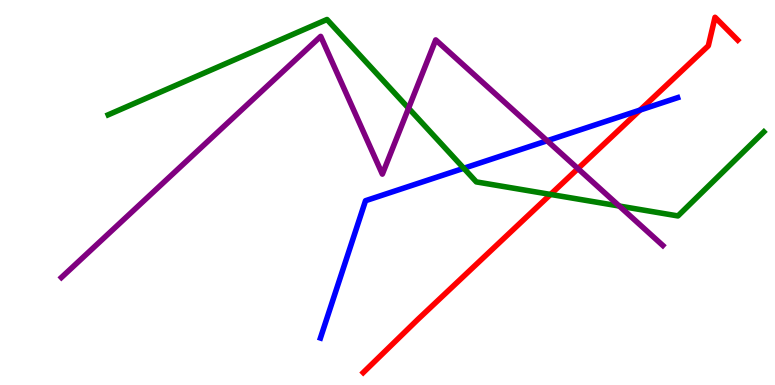[{'lines': ['blue', 'red'], 'intersections': [{'x': 8.26, 'y': 7.14}]}, {'lines': ['green', 'red'], 'intersections': [{'x': 7.1, 'y': 4.95}]}, {'lines': ['purple', 'red'], 'intersections': [{'x': 7.46, 'y': 5.62}]}, {'lines': ['blue', 'green'], 'intersections': [{'x': 5.98, 'y': 5.63}]}, {'lines': ['blue', 'purple'], 'intersections': [{'x': 7.06, 'y': 6.34}]}, {'lines': ['green', 'purple'], 'intersections': [{'x': 5.27, 'y': 7.19}, {'x': 7.99, 'y': 4.65}]}]